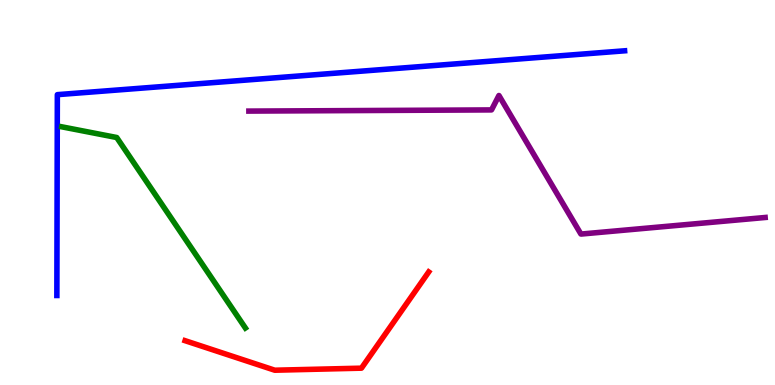[{'lines': ['blue', 'red'], 'intersections': []}, {'lines': ['green', 'red'], 'intersections': []}, {'lines': ['purple', 'red'], 'intersections': []}, {'lines': ['blue', 'green'], 'intersections': []}, {'lines': ['blue', 'purple'], 'intersections': []}, {'lines': ['green', 'purple'], 'intersections': []}]